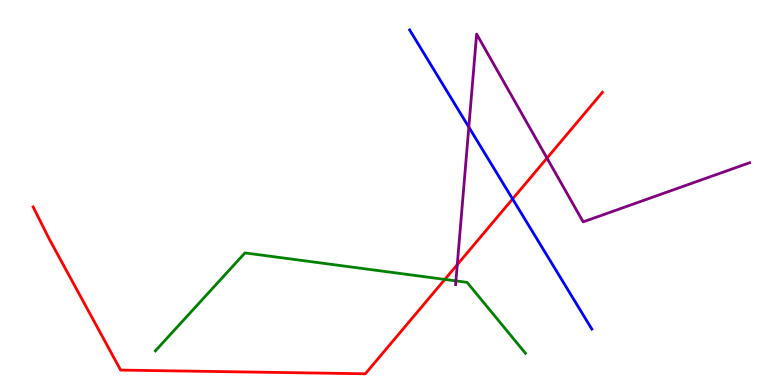[{'lines': ['blue', 'red'], 'intersections': [{'x': 6.61, 'y': 4.83}]}, {'lines': ['green', 'red'], 'intersections': [{'x': 5.74, 'y': 2.74}]}, {'lines': ['purple', 'red'], 'intersections': [{'x': 5.9, 'y': 3.13}, {'x': 7.06, 'y': 5.89}]}, {'lines': ['blue', 'green'], 'intersections': []}, {'lines': ['blue', 'purple'], 'intersections': [{'x': 6.05, 'y': 6.7}]}, {'lines': ['green', 'purple'], 'intersections': [{'x': 5.88, 'y': 2.7}]}]